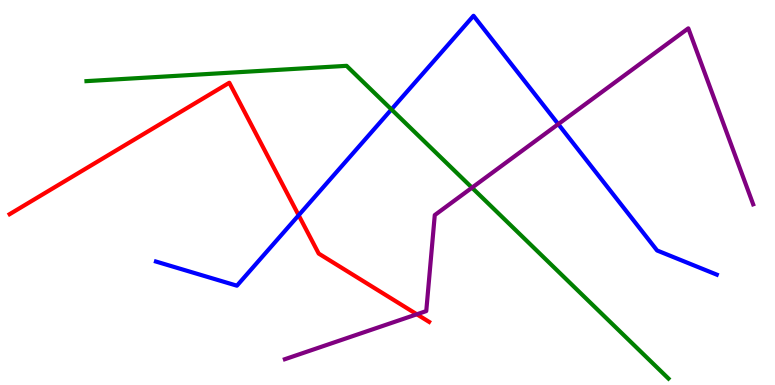[{'lines': ['blue', 'red'], 'intersections': [{'x': 3.85, 'y': 4.41}]}, {'lines': ['green', 'red'], 'intersections': []}, {'lines': ['purple', 'red'], 'intersections': [{'x': 5.38, 'y': 1.84}]}, {'lines': ['blue', 'green'], 'intersections': [{'x': 5.05, 'y': 7.16}]}, {'lines': ['blue', 'purple'], 'intersections': [{'x': 7.2, 'y': 6.78}]}, {'lines': ['green', 'purple'], 'intersections': [{'x': 6.09, 'y': 5.13}]}]